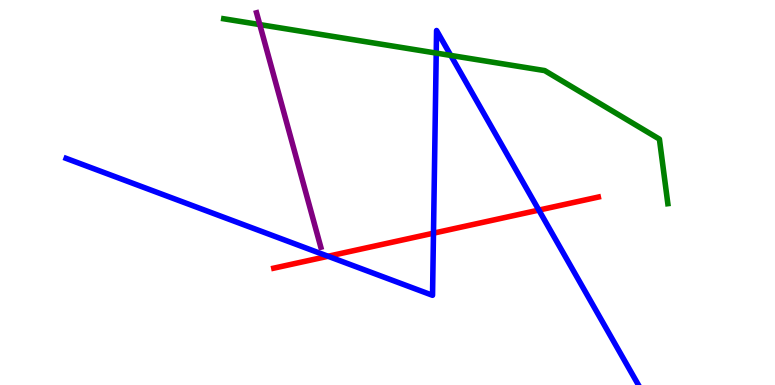[{'lines': ['blue', 'red'], 'intersections': [{'x': 4.23, 'y': 3.34}, {'x': 5.59, 'y': 3.94}, {'x': 6.95, 'y': 4.54}]}, {'lines': ['green', 'red'], 'intersections': []}, {'lines': ['purple', 'red'], 'intersections': []}, {'lines': ['blue', 'green'], 'intersections': [{'x': 5.63, 'y': 8.62}, {'x': 5.82, 'y': 8.56}]}, {'lines': ['blue', 'purple'], 'intersections': []}, {'lines': ['green', 'purple'], 'intersections': [{'x': 3.35, 'y': 9.36}]}]